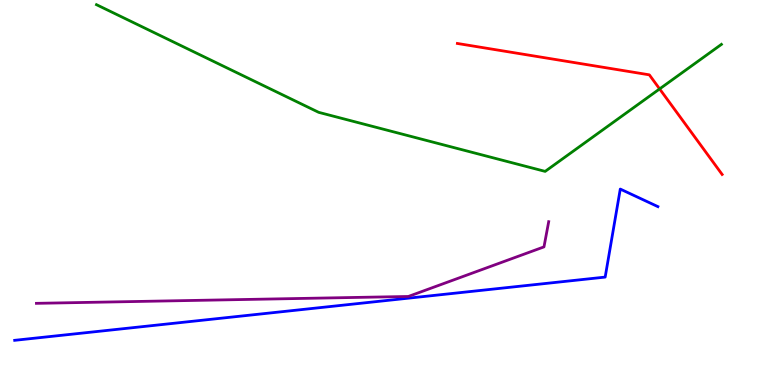[{'lines': ['blue', 'red'], 'intersections': []}, {'lines': ['green', 'red'], 'intersections': [{'x': 8.51, 'y': 7.69}]}, {'lines': ['purple', 'red'], 'intersections': []}, {'lines': ['blue', 'green'], 'intersections': []}, {'lines': ['blue', 'purple'], 'intersections': []}, {'lines': ['green', 'purple'], 'intersections': []}]